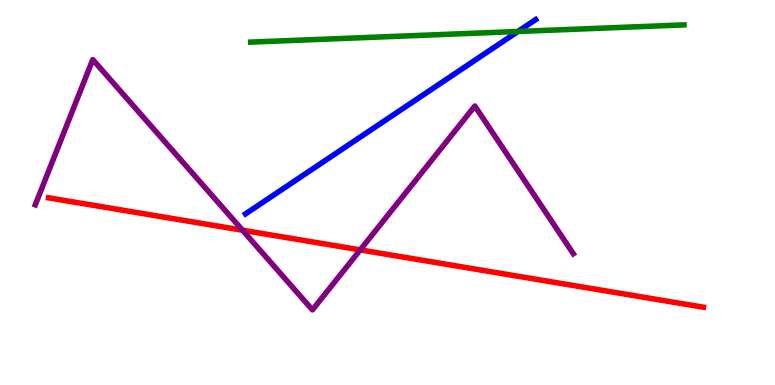[{'lines': ['blue', 'red'], 'intersections': []}, {'lines': ['green', 'red'], 'intersections': []}, {'lines': ['purple', 'red'], 'intersections': [{'x': 3.13, 'y': 4.02}, {'x': 4.65, 'y': 3.51}]}, {'lines': ['blue', 'green'], 'intersections': [{'x': 6.68, 'y': 9.18}]}, {'lines': ['blue', 'purple'], 'intersections': []}, {'lines': ['green', 'purple'], 'intersections': []}]